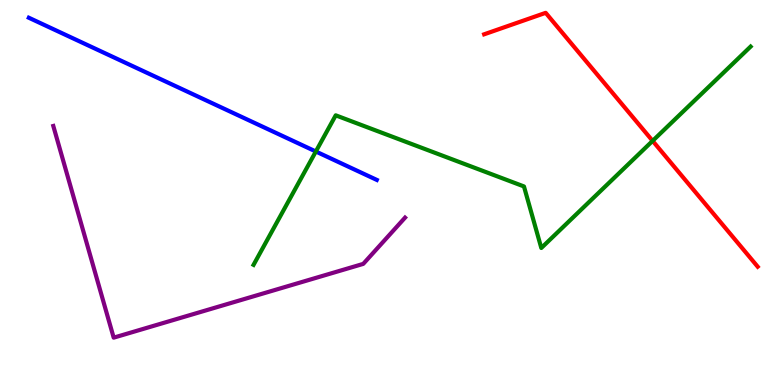[{'lines': ['blue', 'red'], 'intersections': []}, {'lines': ['green', 'red'], 'intersections': [{'x': 8.42, 'y': 6.34}]}, {'lines': ['purple', 'red'], 'intersections': []}, {'lines': ['blue', 'green'], 'intersections': [{'x': 4.08, 'y': 6.06}]}, {'lines': ['blue', 'purple'], 'intersections': []}, {'lines': ['green', 'purple'], 'intersections': []}]